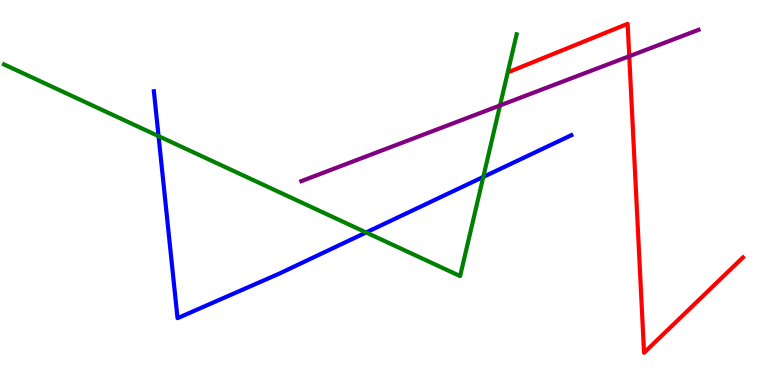[{'lines': ['blue', 'red'], 'intersections': []}, {'lines': ['green', 'red'], 'intersections': []}, {'lines': ['purple', 'red'], 'intersections': [{'x': 8.12, 'y': 8.54}]}, {'lines': ['blue', 'green'], 'intersections': [{'x': 2.05, 'y': 6.46}, {'x': 4.72, 'y': 3.96}, {'x': 6.24, 'y': 5.4}]}, {'lines': ['blue', 'purple'], 'intersections': []}, {'lines': ['green', 'purple'], 'intersections': [{'x': 6.45, 'y': 7.26}]}]